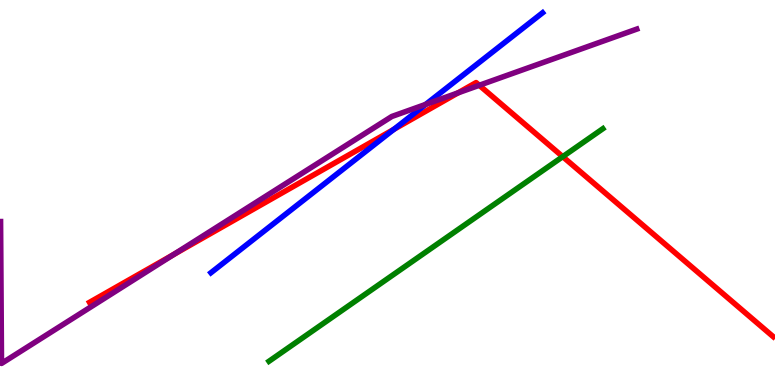[{'lines': ['blue', 'red'], 'intersections': [{'x': 5.08, 'y': 6.64}]}, {'lines': ['green', 'red'], 'intersections': [{'x': 7.26, 'y': 5.93}]}, {'lines': ['purple', 'red'], 'intersections': [{'x': 2.24, 'y': 3.39}, {'x': 5.91, 'y': 7.59}, {'x': 6.18, 'y': 7.78}]}, {'lines': ['blue', 'green'], 'intersections': []}, {'lines': ['blue', 'purple'], 'intersections': [{'x': 5.49, 'y': 7.29}]}, {'lines': ['green', 'purple'], 'intersections': []}]